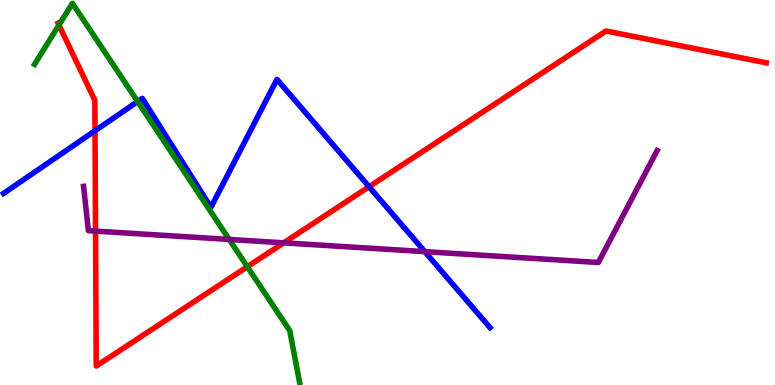[{'lines': ['blue', 'red'], 'intersections': [{'x': 1.23, 'y': 6.6}, {'x': 4.76, 'y': 5.15}]}, {'lines': ['green', 'red'], 'intersections': [{'x': 0.761, 'y': 9.35}, {'x': 3.19, 'y': 3.07}]}, {'lines': ['purple', 'red'], 'intersections': [{'x': 1.23, 'y': 4.0}, {'x': 3.66, 'y': 3.69}]}, {'lines': ['blue', 'green'], 'intersections': [{'x': 1.78, 'y': 7.36}]}, {'lines': ['blue', 'purple'], 'intersections': [{'x': 5.48, 'y': 3.46}]}, {'lines': ['green', 'purple'], 'intersections': [{'x': 2.96, 'y': 3.78}]}]